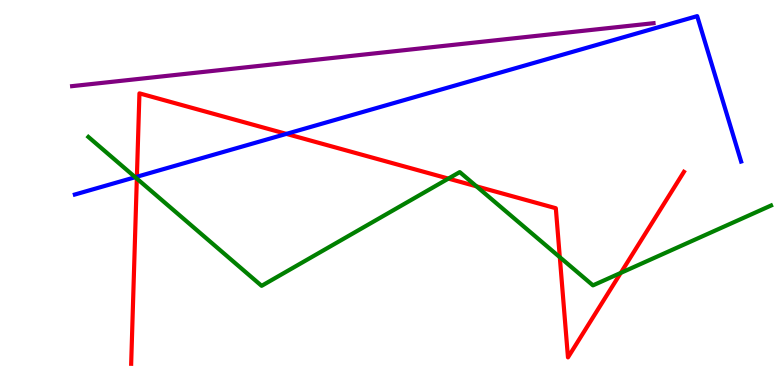[{'lines': ['blue', 'red'], 'intersections': [{'x': 1.77, 'y': 5.41}, {'x': 3.7, 'y': 6.52}]}, {'lines': ['green', 'red'], 'intersections': [{'x': 1.77, 'y': 5.36}, {'x': 5.79, 'y': 5.36}, {'x': 6.15, 'y': 5.16}, {'x': 7.22, 'y': 3.32}, {'x': 8.01, 'y': 2.91}]}, {'lines': ['purple', 'red'], 'intersections': []}, {'lines': ['blue', 'green'], 'intersections': [{'x': 1.75, 'y': 5.4}]}, {'lines': ['blue', 'purple'], 'intersections': []}, {'lines': ['green', 'purple'], 'intersections': []}]